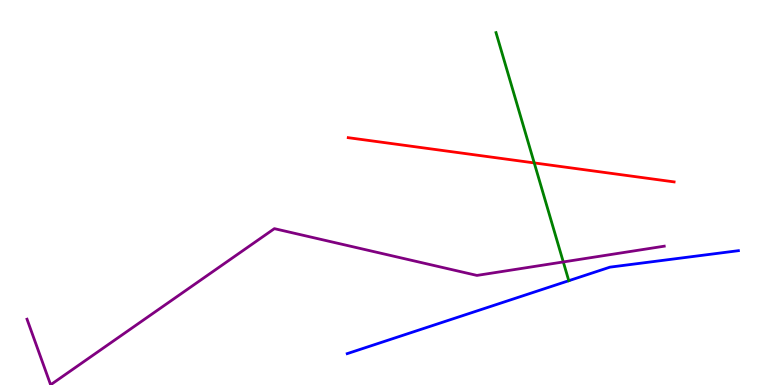[{'lines': ['blue', 'red'], 'intersections': []}, {'lines': ['green', 'red'], 'intersections': [{'x': 6.89, 'y': 5.77}]}, {'lines': ['purple', 'red'], 'intersections': []}, {'lines': ['blue', 'green'], 'intersections': []}, {'lines': ['blue', 'purple'], 'intersections': []}, {'lines': ['green', 'purple'], 'intersections': [{'x': 7.27, 'y': 3.2}]}]